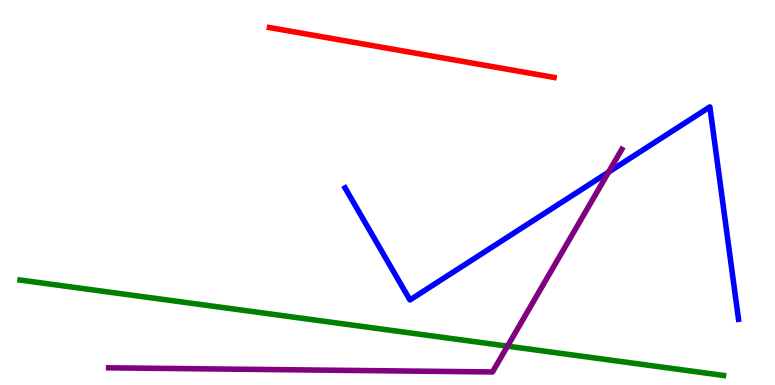[{'lines': ['blue', 'red'], 'intersections': []}, {'lines': ['green', 'red'], 'intersections': []}, {'lines': ['purple', 'red'], 'intersections': []}, {'lines': ['blue', 'green'], 'intersections': []}, {'lines': ['blue', 'purple'], 'intersections': [{'x': 7.85, 'y': 5.53}]}, {'lines': ['green', 'purple'], 'intersections': [{'x': 6.55, 'y': 1.01}]}]